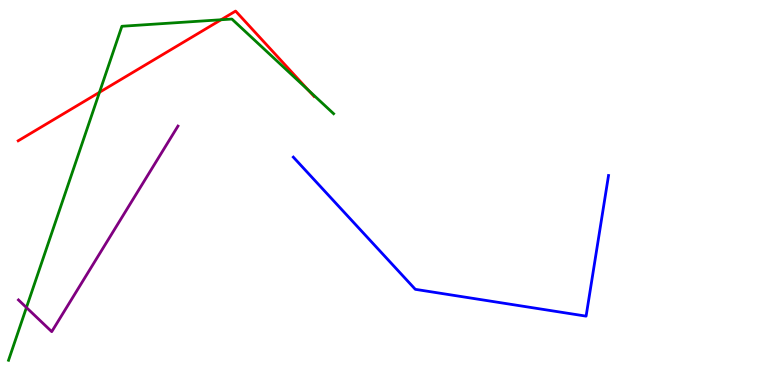[{'lines': ['blue', 'red'], 'intersections': []}, {'lines': ['green', 'red'], 'intersections': [{'x': 1.28, 'y': 7.6}, {'x': 2.85, 'y': 9.49}, {'x': 3.98, 'y': 7.66}]}, {'lines': ['purple', 'red'], 'intersections': []}, {'lines': ['blue', 'green'], 'intersections': []}, {'lines': ['blue', 'purple'], 'intersections': []}, {'lines': ['green', 'purple'], 'intersections': [{'x': 0.341, 'y': 2.01}]}]